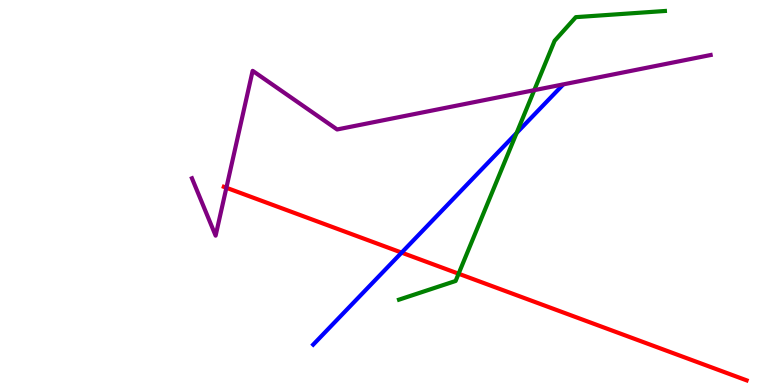[{'lines': ['blue', 'red'], 'intersections': [{'x': 5.18, 'y': 3.44}]}, {'lines': ['green', 'red'], 'intersections': [{'x': 5.92, 'y': 2.89}]}, {'lines': ['purple', 'red'], 'intersections': [{'x': 2.92, 'y': 5.12}]}, {'lines': ['blue', 'green'], 'intersections': [{'x': 6.67, 'y': 6.55}]}, {'lines': ['blue', 'purple'], 'intersections': []}, {'lines': ['green', 'purple'], 'intersections': [{'x': 6.89, 'y': 7.66}]}]